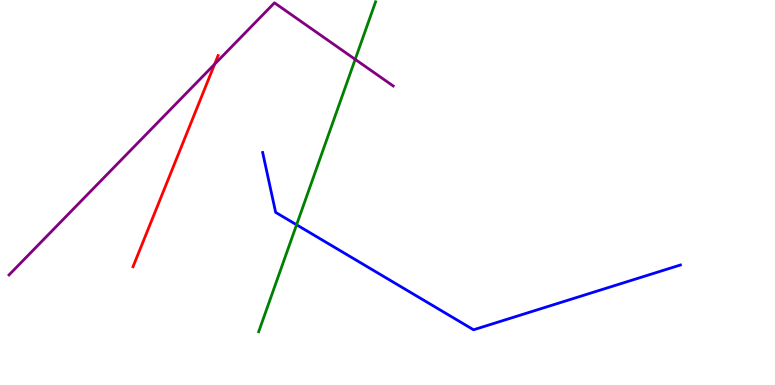[{'lines': ['blue', 'red'], 'intersections': []}, {'lines': ['green', 'red'], 'intersections': []}, {'lines': ['purple', 'red'], 'intersections': [{'x': 2.77, 'y': 8.33}]}, {'lines': ['blue', 'green'], 'intersections': [{'x': 3.83, 'y': 4.16}]}, {'lines': ['blue', 'purple'], 'intersections': []}, {'lines': ['green', 'purple'], 'intersections': [{'x': 4.58, 'y': 8.46}]}]